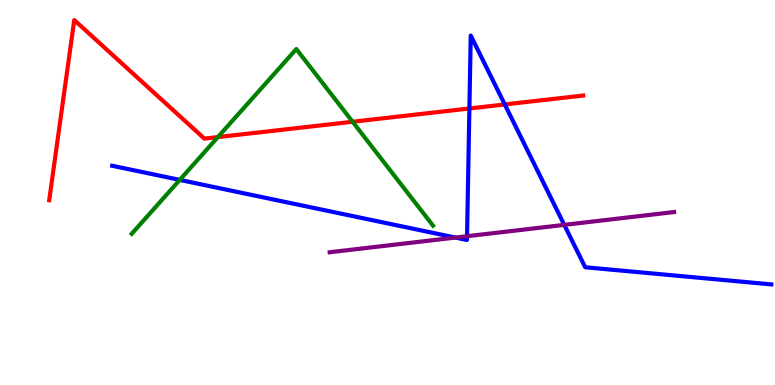[{'lines': ['blue', 'red'], 'intersections': [{'x': 6.06, 'y': 7.18}, {'x': 6.51, 'y': 7.29}]}, {'lines': ['green', 'red'], 'intersections': [{'x': 2.81, 'y': 6.44}, {'x': 4.55, 'y': 6.84}]}, {'lines': ['purple', 'red'], 'intersections': []}, {'lines': ['blue', 'green'], 'intersections': [{'x': 2.32, 'y': 5.33}]}, {'lines': ['blue', 'purple'], 'intersections': [{'x': 5.88, 'y': 3.83}, {'x': 6.03, 'y': 3.86}, {'x': 7.28, 'y': 4.16}]}, {'lines': ['green', 'purple'], 'intersections': []}]